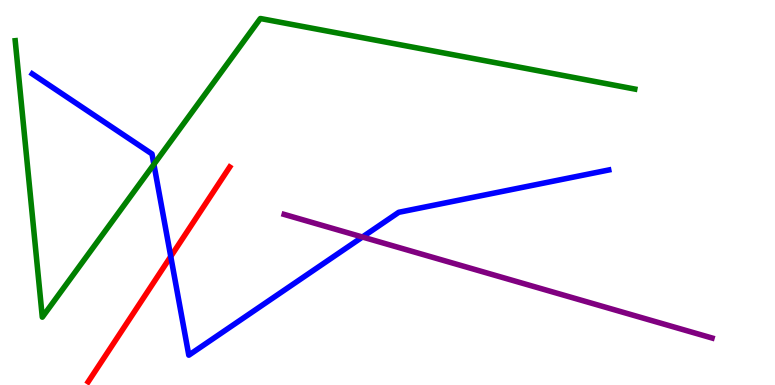[{'lines': ['blue', 'red'], 'intersections': [{'x': 2.2, 'y': 3.34}]}, {'lines': ['green', 'red'], 'intersections': []}, {'lines': ['purple', 'red'], 'intersections': []}, {'lines': ['blue', 'green'], 'intersections': [{'x': 1.99, 'y': 5.73}]}, {'lines': ['blue', 'purple'], 'intersections': [{'x': 4.68, 'y': 3.84}]}, {'lines': ['green', 'purple'], 'intersections': []}]